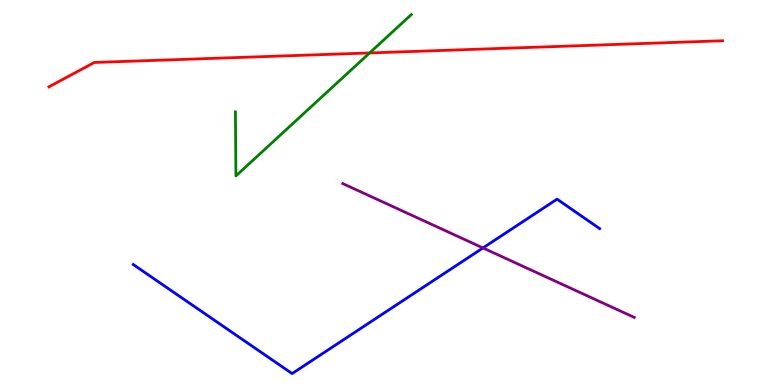[{'lines': ['blue', 'red'], 'intersections': []}, {'lines': ['green', 'red'], 'intersections': [{'x': 4.77, 'y': 8.62}]}, {'lines': ['purple', 'red'], 'intersections': []}, {'lines': ['blue', 'green'], 'intersections': []}, {'lines': ['blue', 'purple'], 'intersections': [{'x': 6.23, 'y': 3.56}]}, {'lines': ['green', 'purple'], 'intersections': []}]